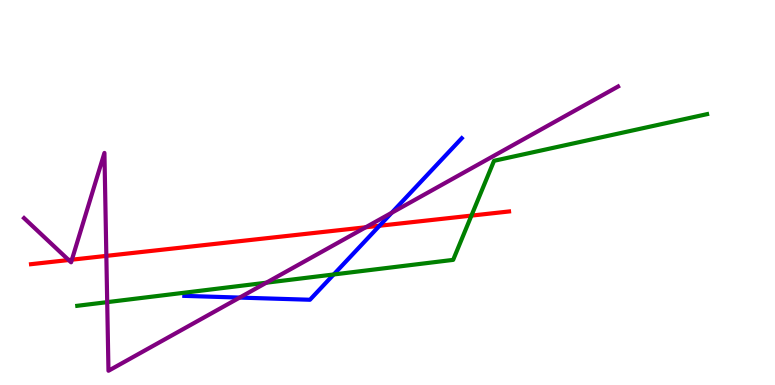[{'lines': ['blue', 'red'], 'intersections': [{'x': 4.9, 'y': 4.14}]}, {'lines': ['green', 'red'], 'intersections': [{'x': 6.08, 'y': 4.4}]}, {'lines': ['purple', 'red'], 'intersections': [{'x': 0.886, 'y': 3.25}, {'x': 0.928, 'y': 3.26}, {'x': 1.37, 'y': 3.35}, {'x': 4.72, 'y': 4.1}]}, {'lines': ['blue', 'green'], 'intersections': [{'x': 4.31, 'y': 2.87}]}, {'lines': ['blue', 'purple'], 'intersections': [{'x': 3.09, 'y': 2.27}, {'x': 5.05, 'y': 4.47}]}, {'lines': ['green', 'purple'], 'intersections': [{'x': 1.38, 'y': 2.15}, {'x': 3.44, 'y': 2.66}]}]